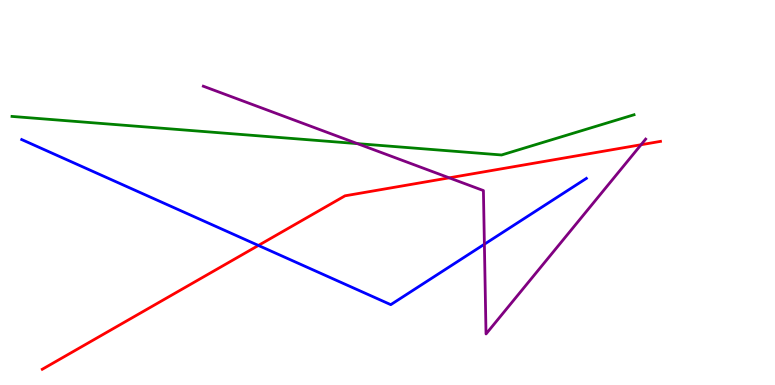[{'lines': ['blue', 'red'], 'intersections': [{'x': 3.33, 'y': 3.62}]}, {'lines': ['green', 'red'], 'intersections': []}, {'lines': ['purple', 'red'], 'intersections': [{'x': 5.8, 'y': 5.38}, {'x': 8.27, 'y': 6.24}]}, {'lines': ['blue', 'green'], 'intersections': []}, {'lines': ['blue', 'purple'], 'intersections': [{'x': 6.25, 'y': 3.66}]}, {'lines': ['green', 'purple'], 'intersections': [{'x': 4.61, 'y': 6.27}]}]